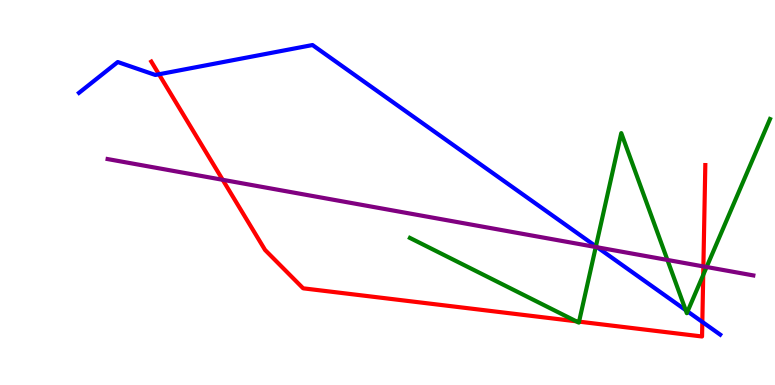[{'lines': ['blue', 'red'], 'intersections': [{'x': 2.05, 'y': 8.07}, {'x': 9.06, 'y': 1.64}]}, {'lines': ['green', 'red'], 'intersections': [{'x': 7.43, 'y': 1.65}, {'x': 7.47, 'y': 1.65}, {'x': 9.07, 'y': 2.86}]}, {'lines': ['purple', 'red'], 'intersections': [{'x': 2.87, 'y': 5.33}, {'x': 9.08, 'y': 3.08}]}, {'lines': ['blue', 'green'], 'intersections': [{'x': 7.69, 'y': 3.6}, {'x': 8.85, 'y': 1.95}, {'x': 8.87, 'y': 1.91}]}, {'lines': ['blue', 'purple'], 'intersections': [{'x': 7.71, 'y': 3.58}]}, {'lines': ['green', 'purple'], 'intersections': [{'x': 7.69, 'y': 3.58}, {'x': 8.61, 'y': 3.25}, {'x': 9.12, 'y': 3.06}]}]